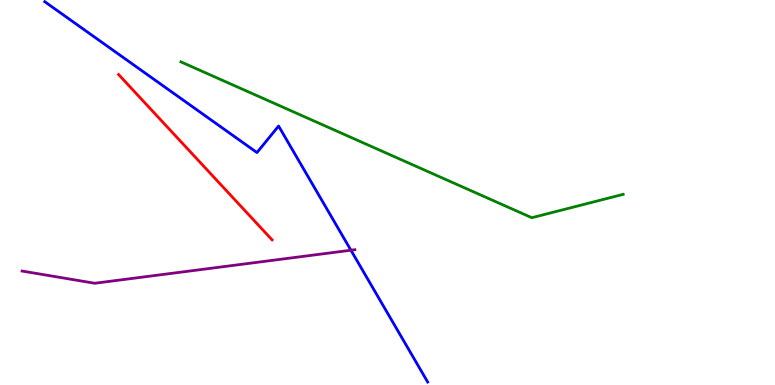[{'lines': ['blue', 'red'], 'intersections': []}, {'lines': ['green', 'red'], 'intersections': []}, {'lines': ['purple', 'red'], 'intersections': []}, {'lines': ['blue', 'green'], 'intersections': []}, {'lines': ['blue', 'purple'], 'intersections': [{'x': 4.53, 'y': 3.5}]}, {'lines': ['green', 'purple'], 'intersections': []}]